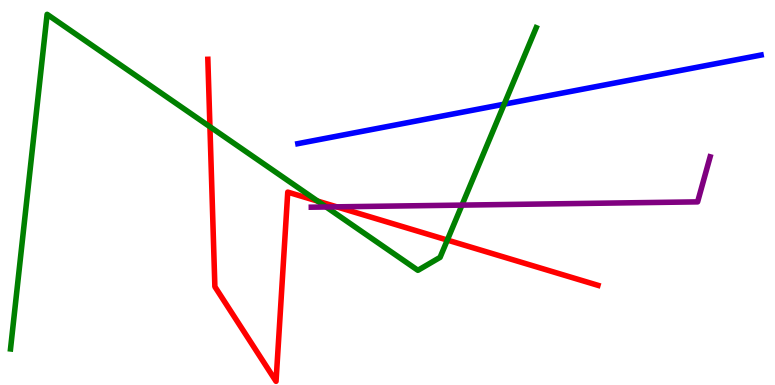[{'lines': ['blue', 'red'], 'intersections': []}, {'lines': ['green', 'red'], 'intersections': [{'x': 2.71, 'y': 6.71}, {'x': 4.1, 'y': 4.78}, {'x': 5.77, 'y': 3.76}]}, {'lines': ['purple', 'red'], 'intersections': [{'x': 4.34, 'y': 4.63}]}, {'lines': ['blue', 'green'], 'intersections': [{'x': 6.51, 'y': 7.29}]}, {'lines': ['blue', 'purple'], 'intersections': []}, {'lines': ['green', 'purple'], 'intersections': [{'x': 4.21, 'y': 4.62}, {'x': 5.96, 'y': 4.67}]}]